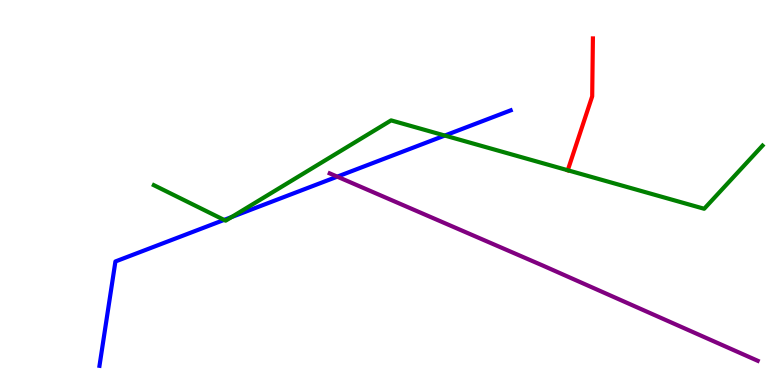[{'lines': ['blue', 'red'], 'intersections': []}, {'lines': ['green', 'red'], 'intersections': [{'x': 7.33, 'y': 5.58}]}, {'lines': ['purple', 'red'], 'intersections': []}, {'lines': ['blue', 'green'], 'intersections': [{'x': 2.89, 'y': 4.29}, {'x': 2.99, 'y': 4.36}, {'x': 5.74, 'y': 6.48}]}, {'lines': ['blue', 'purple'], 'intersections': [{'x': 4.35, 'y': 5.41}]}, {'lines': ['green', 'purple'], 'intersections': []}]